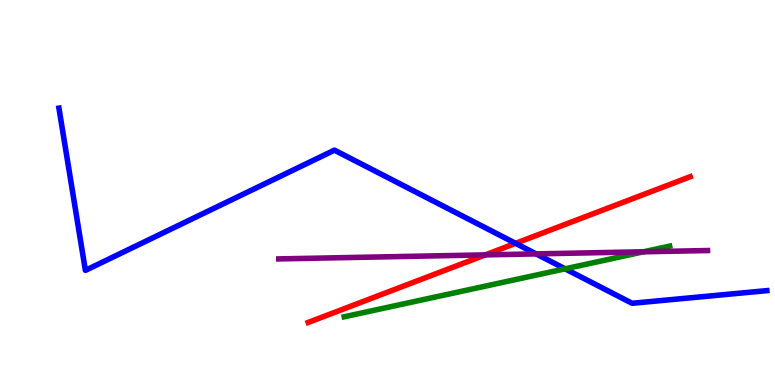[{'lines': ['blue', 'red'], 'intersections': [{'x': 6.65, 'y': 3.68}]}, {'lines': ['green', 'red'], 'intersections': []}, {'lines': ['purple', 'red'], 'intersections': [{'x': 6.26, 'y': 3.38}]}, {'lines': ['blue', 'green'], 'intersections': [{'x': 7.29, 'y': 3.02}]}, {'lines': ['blue', 'purple'], 'intersections': [{'x': 6.92, 'y': 3.41}]}, {'lines': ['green', 'purple'], 'intersections': [{'x': 8.3, 'y': 3.46}]}]